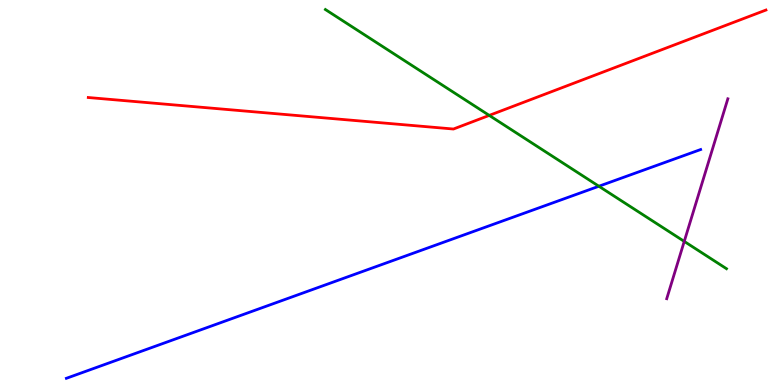[{'lines': ['blue', 'red'], 'intersections': []}, {'lines': ['green', 'red'], 'intersections': [{'x': 6.31, 'y': 7.0}]}, {'lines': ['purple', 'red'], 'intersections': []}, {'lines': ['blue', 'green'], 'intersections': [{'x': 7.73, 'y': 5.16}]}, {'lines': ['blue', 'purple'], 'intersections': []}, {'lines': ['green', 'purple'], 'intersections': [{'x': 8.83, 'y': 3.73}]}]